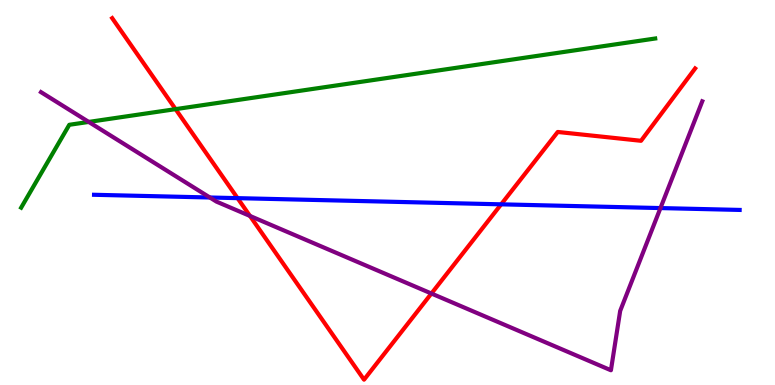[{'lines': ['blue', 'red'], 'intersections': [{'x': 3.07, 'y': 4.85}, {'x': 6.47, 'y': 4.69}]}, {'lines': ['green', 'red'], 'intersections': [{'x': 2.27, 'y': 7.17}]}, {'lines': ['purple', 'red'], 'intersections': [{'x': 3.23, 'y': 4.39}, {'x': 5.57, 'y': 2.38}]}, {'lines': ['blue', 'green'], 'intersections': []}, {'lines': ['blue', 'purple'], 'intersections': [{'x': 2.71, 'y': 4.87}, {'x': 8.52, 'y': 4.6}]}, {'lines': ['green', 'purple'], 'intersections': [{'x': 1.15, 'y': 6.83}]}]